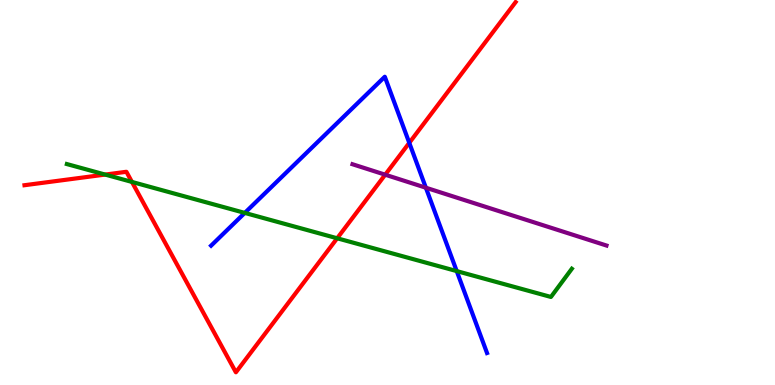[{'lines': ['blue', 'red'], 'intersections': [{'x': 5.28, 'y': 6.29}]}, {'lines': ['green', 'red'], 'intersections': [{'x': 1.36, 'y': 5.47}, {'x': 1.7, 'y': 5.27}, {'x': 4.35, 'y': 3.81}]}, {'lines': ['purple', 'red'], 'intersections': [{'x': 4.97, 'y': 5.46}]}, {'lines': ['blue', 'green'], 'intersections': [{'x': 3.16, 'y': 4.47}, {'x': 5.89, 'y': 2.96}]}, {'lines': ['blue', 'purple'], 'intersections': [{'x': 5.5, 'y': 5.12}]}, {'lines': ['green', 'purple'], 'intersections': []}]